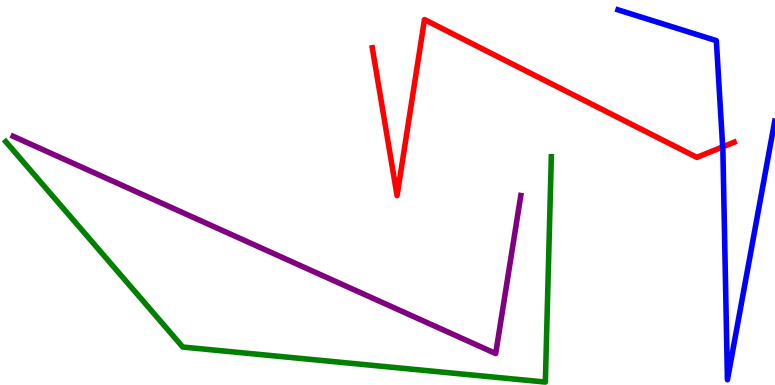[{'lines': ['blue', 'red'], 'intersections': [{'x': 9.32, 'y': 6.18}]}, {'lines': ['green', 'red'], 'intersections': []}, {'lines': ['purple', 'red'], 'intersections': []}, {'lines': ['blue', 'green'], 'intersections': []}, {'lines': ['blue', 'purple'], 'intersections': []}, {'lines': ['green', 'purple'], 'intersections': []}]